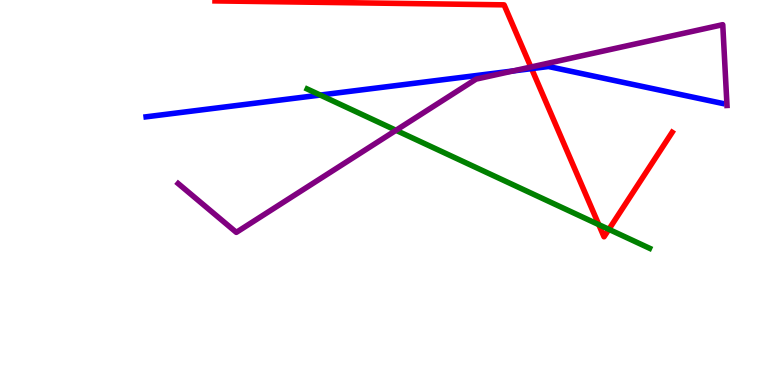[{'lines': ['blue', 'red'], 'intersections': [{'x': 6.86, 'y': 8.22}]}, {'lines': ['green', 'red'], 'intersections': [{'x': 7.73, 'y': 4.17}, {'x': 7.86, 'y': 4.04}]}, {'lines': ['purple', 'red'], 'intersections': [{'x': 6.85, 'y': 8.26}]}, {'lines': ['blue', 'green'], 'intersections': [{'x': 4.13, 'y': 7.53}]}, {'lines': ['blue', 'purple'], 'intersections': [{'x': 6.62, 'y': 8.16}]}, {'lines': ['green', 'purple'], 'intersections': [{'x': 5.11, 'y': 6.62}]}]